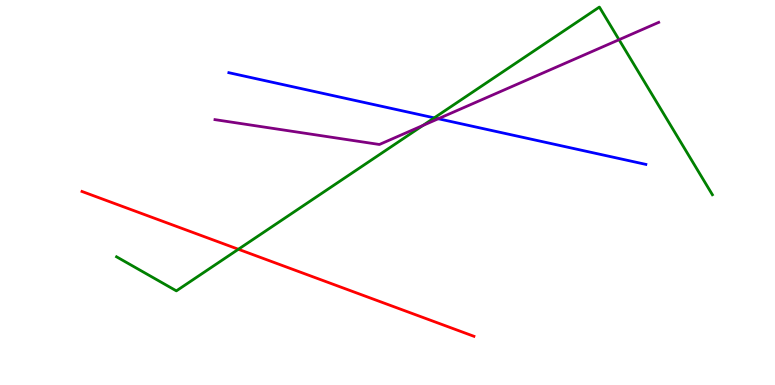[{'lines': ['blue', 'red'], 'intersections': []}, {'lines': ['green', 'red'], 'intersections': [{'x': 3.08, 'y': 3.53}]}, {'lines': ['purple', 'red'], 'intersections': []}, {'lines': ['blue', 'green'], 'intersections': [{'x': 5.6, 'y': 6.94}]}, {'lines': ['blue', 'purple'], 'intersections': [{'x': 5.66, 'y': 6.92}]}, {'lines': ['green', 'purple'], 'intersections': [{'x': 5.46, 'y': 6.74}, {'x': 7.99, 'y': 8.97}]}]